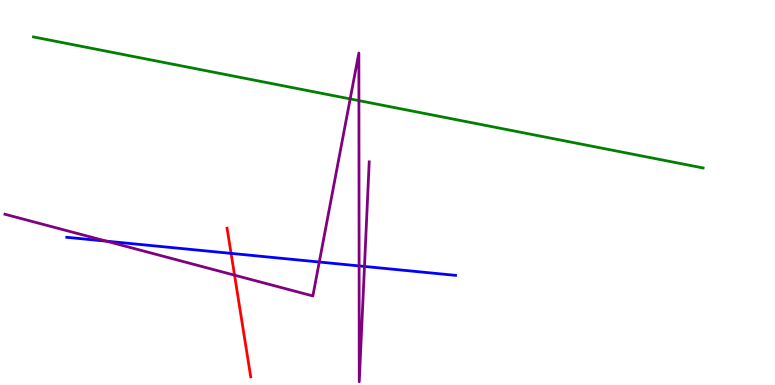[{'lines': ['blue', 'red'], 'intersections': [{'x': 2.98, 'y': 3.42}]}, {'lines': ['green', 'red'], 'intersections': []}, {'lines': ['purple', 'red'], 'intersections': [{'x': 3.03, 'y': 2.85}]}, {'lines': ['blue', 'green'], 'intersections': []}, {'lines': ['blue', 'purple'], 'intersections': [{'x': 1.37, 'y': 3.74}, {'x': 4.12, 'y': 3.19}, {'x': 4.63, 'y': 3.09}, {'x': 4.7, 'y': 3.08}]}, {'lines': ['green', 'purple'], 'intersections': [{'x': 4.52, 'y': 7.43}, {'x': 4.63, 'y': 7.39}]}]